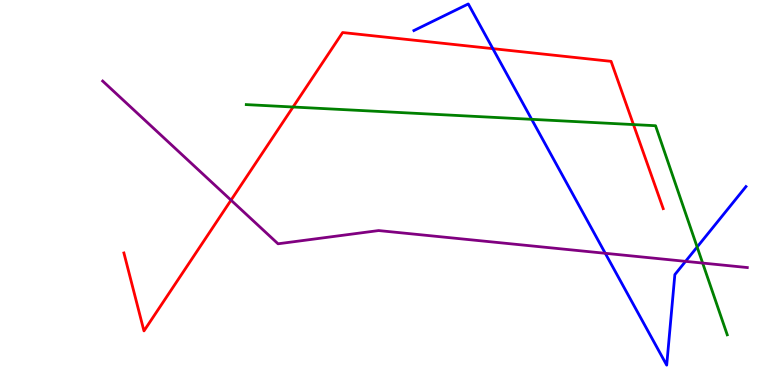[{'lines': ['blue', 'red'], 'intersections': [{'x': 6.36, 'y': 8.74}]}, {'lines': ['green', 'red'], 'intersections': [{'x': 3.78, 'y': 7.22}, {'x': 8.17, 'y': 6.76}]}, {'lines': ['purple', 'red'], 'intersections': [{'x': 2.98, 'y': 4.8}]}, {'lines': ['blue', 'green'], 'intersections': [{'x': 6.86, 'y': 6.9}, {'x': 9.0, 'y': 3.58}]}, {'lines': ['blue', 'purple'], 'intersections': [{'x': 7.81, 'y': 3.42}, {'x': 8.85, 'y': 3.21}]}, {'lines': ['green', 'purple'], 'intersections': [{'x': 9.07, 'y': 3.17}]}]